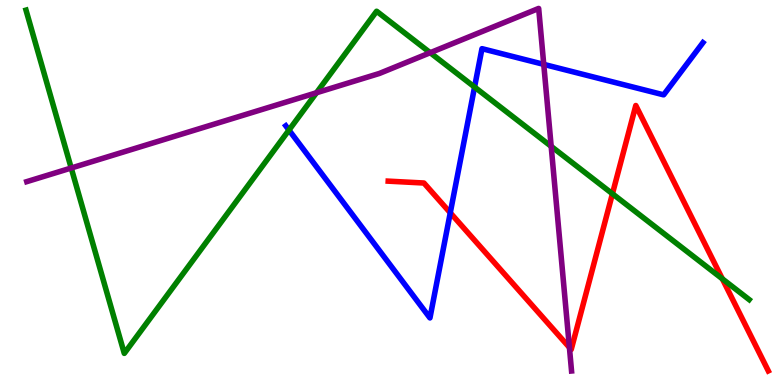[{'lines': ['blue', 'red'], 'intersections': [{'x': 5.81, 'y': 4.47}]}, {'lines': ['green', 'red'], 'intersections': [{'x': 7.9, 'y': 4.97}, {'x': 9.32, 'y': 2.76}]}, {'lines': ['purple', 'red'], 'intersections': [{'x': 7.35, 'y': 0.975}]}, {'lines': ['blue', 'green'], 'intersections': [{'x': 3.73, 'y': 6.62}, {'x': 6.12, 'y': 7.74}]}, {'lines': ['blue', 'purple'], 'intersections': [{'x': 7.02, 'y': 8.33}]}, {'lines': ['green', 'purple'], 'intersections': [{'x': 0.919, 'y': 5.64}, {'x': 4.08, 'y': 7.59}, {'x': 5.55, 'y': 8.63}, {'x': 7.11, 'y': 6.2}]}]